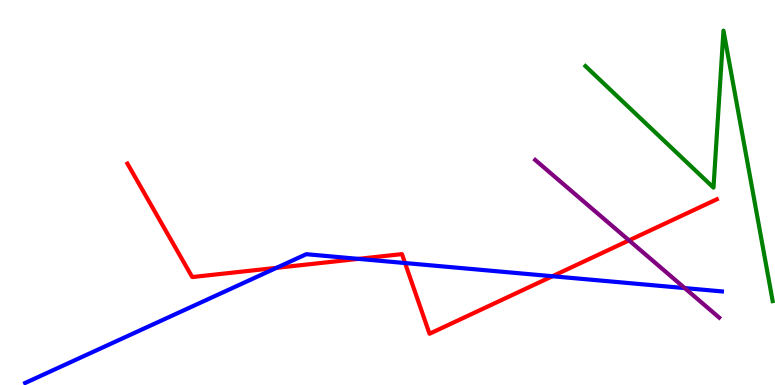[{'lines': ['blue', 'red'], 'intersections': [{'x': 3.57, 'y': 3.04}, {'x': 4.63, 'y': 3.28}, {'x': 5.23, 'y': 3.17}, {'x': 7.13, 'y': 2.82}]}, {'lines': ['green', 'red'], 'intersections': []}, {'lines': ['purple', 'red'], 'intersections': [{'x': 8.12, 'y': 3.76}]}, {'lines': ['blue', 'green'], 'intersections': []}, {'lines': ['blue', 'purple'], 'intersections': [{'x': 8.84, 'y': 2.52}]}, {'lines': ['green', 'purple'], 'intersections': []}]